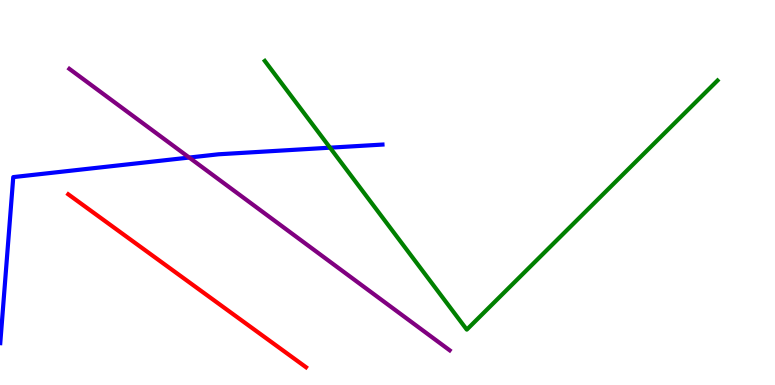[{'lines': ['blue', 'red'], 'intersections': []}, {'lines': ['green', 'red'], 'intersections': []}, {'lines': ['purple', 'red'], 'intersections': []}, {'lines': ['blue', 'green'], 'intersections': [{'x': 4.26, 'y': 6.16}]}, {'lines': ['blue', 'purple'], 'intersections': [{'x': 2.44, 'y': 5.91}]}, {'lines': ['green', 'purple'], 'intersections': []}]